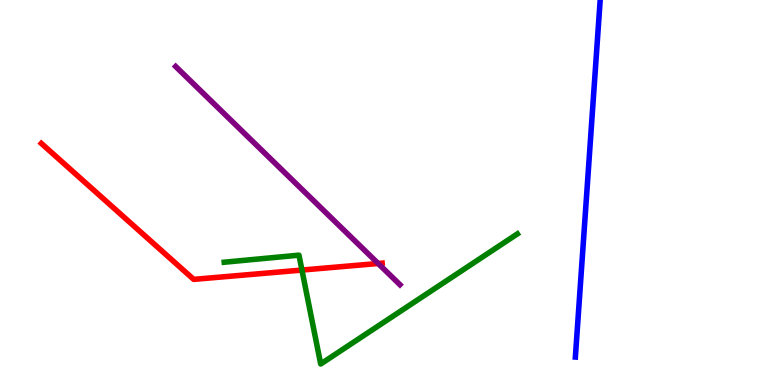[{'lines': ['blue', 'red'], 'intersections': []}, {'lines': ['green', 'red'], 'intersections': [{'x': 3.9, 'y': 2.99}]}, {'lines': ['purple', 'red'], 'intersections': [{'x': 4.88, 'y': 3.16}]}, {'lines': ['blue', 'green'], 'intersections': []}, {'lines': ['blue', 'purple'], 'intersections': []}, {'lines': ['green', 'purple'], 'intersections': []}]